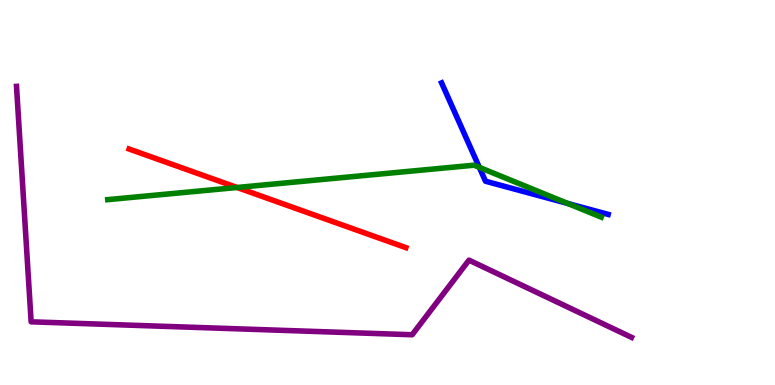[{'lines': ['blue', 'red'], 'intersections': []}, {'lines': ['green', 'red'], 'intersections': [{'x': 3.06, 'y': 5.13}]}, {'lines': ['purple', 'red'], 'intersections': []}, {'lines': ['blue', 'green'], 'intersections': [{'x': 6.18, 'y': 5.65}, {'x': 7.33, 'y': 4.72}]}, {'lines': ['blue', 'purple'], 'intersections': []}, {'lines': ['green', 'purple'], 'intersections': []}]